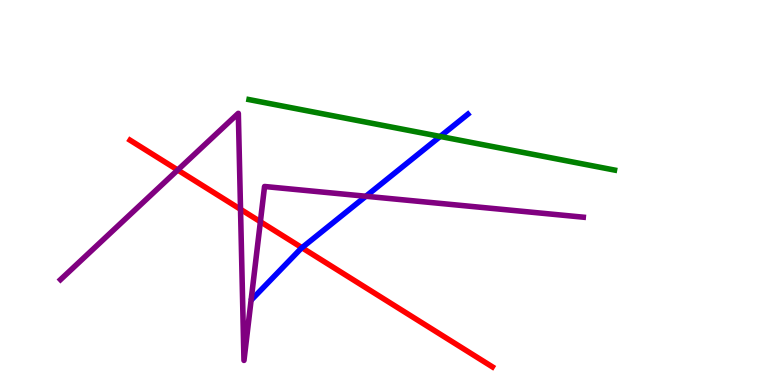[{'lines': ['blue', 'red'], 'intersections': [{'x': 3.9, 'y': 3.57}]}, {'lines': ['green', 'red'], 'intersections': []}, {'lines': ['purple', 'red'], 'intersections': [{'x': 2.29, 'y': 5.58}, {'x': 3.1, 'y': 4.56}, {'x': 3.36, 'y': 4.24}]}, {'lines': ['blue', 'green'], 'intersections': [{'x': 5.68, 'y': 6.46}]}, {'lines': ['blue', 'purple'], 'intersections': [{'x': 4.72, 'y': 4.9}]}, {'lines': ['green', 'purple'], 'intersections': []}]